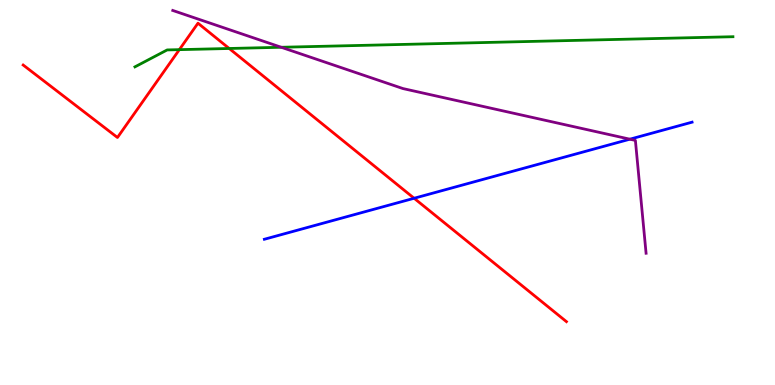[{'lines': ['blue', 'red'], 'intersections': [{'x': 5.34, 'y': 4.85}]}, {'lines': ['green', 'red'], 'intersections': [{'x': 2.31, 'y': 8.71}, {'x': 2.96, 'y': 8.74}]}, {'lines': ['purple', 'red'], 'intersections': []}, {'lines': ['blue', 'green'], 'intersections': []}, {'lines': ['blue', 'purple'], 'intersections': [{'x': 8.13, 'y': 6.38}]}, {'lines': ['green', 'purple'], 'intersections': [{'x': 3.63, 'y': 8.77}]}]